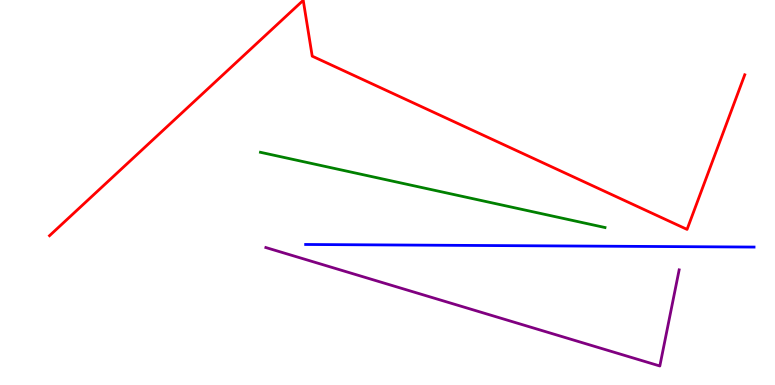[{'lines': ['blue', 'red'], 'intersections': []}, {'lines': ['green', 'red'], 'intersections': []}, {'lines': ['purple', 'red'], 'intersections': []}, {'lines': ['blue', 'green'], 'intersections': []}, {'lines': ['blue', 'purple'], 'intersections': []}, {'lines': ['green', 'purple'], 'intersections': []}]